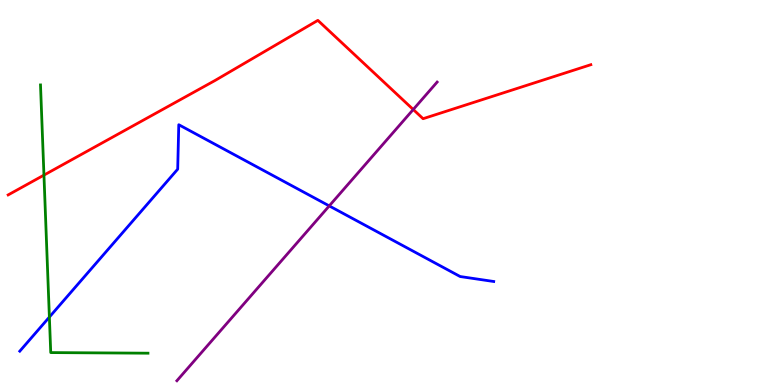[{'lines': ['blue', 'red'], 'intersections': []}, {'lines': ['green', 'red'], 'intersections': [{'x': 0.567, 'y': 5.45}]}, {'lines': ['purple', 'red'], 'intersections': [{'x': 5.33, 'y': 7.16}]}, {'lines': ['blue', 'green'], 'intersections': [{'x': 0.637, 'y': 1.76}]}, {'lines': ['blue', 'purple'], 'intersections': [{'x': 4.25, 'y': 4.65}]}, {'lines': ['green', 'purple'], 'intersections': []}]